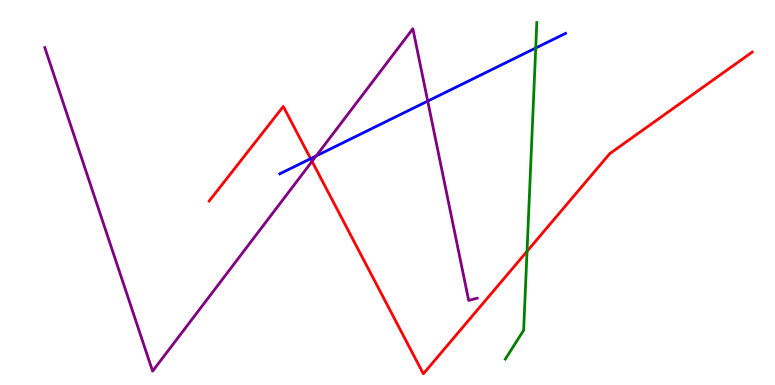[{'lines': ['blue', 'red'], 'intersections': [{'x': 4.01, 'y': 5.88}]}, {'lines': ['green', 'red'], 'intersections': [{'x': 6.8, 'y': 3.47}]}, {'lines': ['purple', 'red'], 'intersections': [{'x': 4.03, 'y': 5.81}]}, {'lines': ['blue', 'green'], 'intersections': [{'x': 6.91, 'y': 8.75}]}, {'lines': ['blue', 'purple'], 'intersections': [{'x': 4.08, 'y': 5.95}, {'x': 5.52, 'y': 7.37}]}, {'lines': ['green', 'purple'], 'intersections': []}]